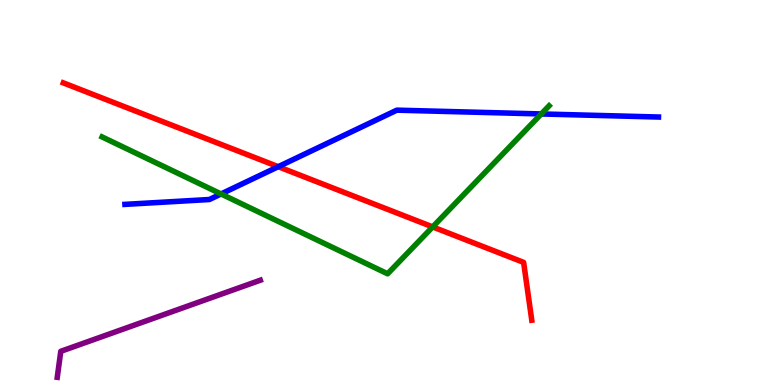[{'lines': ['blue', 'red'], 'intersections': [{'x': 3.59, 'y': 5.67}]}, {'lines': ['green', 'red'], 'intersections': [{'x': 5.58, 'y': 4.11}]}, {'lines': ['purple', 'red'], 'intersections': []}, {'lines': ['blue', 'green'], 'intersections': [{'x': 2.85, 'y': 4.96}, {'x': 6.98, 'y': 7.04}]}, {'lines': ['blue', 'purple'], 'intersections': []}, {'lines': ['green', 'purple'], 'intersections': []}]